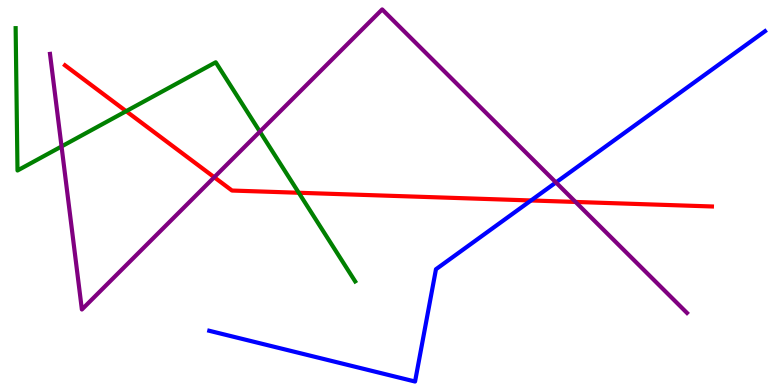[{'lines': ['blue', 'red'], 'intersections': [{'x': 6.85, 'y': 4.79}]}, {'lines': ['green', 'red'], 'intersections': [{'x': 1.63, 'y': 7.11}, {'x': 3.86, 'y': 4.99}]}, {'lines': ['purple', 'red'], 'intersections': [{'x': 2.76, 'y': 5.4}, {'x': 7.43, 'y': 4.75}]}, {'lines': ['blue', 'green'], 'intersections': []}, {'lines': ['blue', 'purple'], 'intersections': [{'x': 7.17, 'y': 5.26}]}, {'lines': ['green', 'purple'], 'intersections': [{'x': 0.794, 'y': 6.2}, {'x': 3.35, 'y': 6.58}]}]